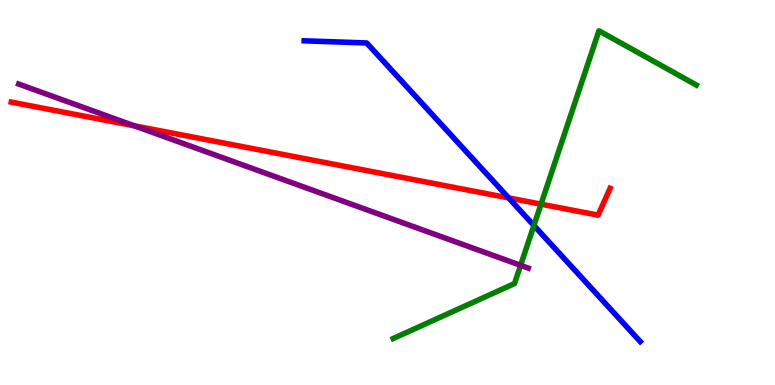[{'lines': ['blue', 'red'], 'intersections': [{'x': 6.56, 'y': 4.86}]}, {'lines': ['green', 'red'], 'intersections': [{'x': 6.98, 'y': 4.7}]}, {'lines': ['purple', 'red'], 'intersections': [{'x': 1.73, 'y': 6.73}]}, {'lines': ['blue', 'green'], 'intersections': [{'x': 6.89, 'y': 4.14}]}, {'lines': ['blue', 'purple'], 'intersections': []}, {'lines': ['green', 'purple'], 'intersections': [{'x': 6.72, 'y': 3.11}]}]